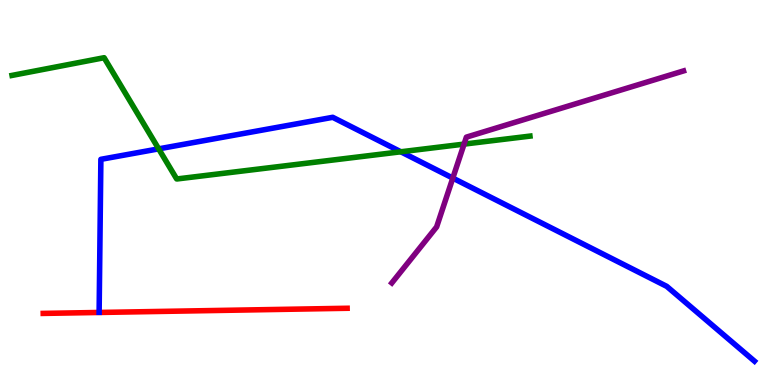[{'lines': ['blue', 'red'], 'intersections': []}, {'lines': ['green', 'red'], 'intersections': []}, {'lines': ['purple', 'red'], 'intersections': []}, {'lines': ['blue', 'green'], 'intersections': [{'x': 2.05, 'y': 6.13}, {'x': 5.17, 'y': 6.06}]}, {'lines': ['blue', 'purple'], 'intersections': [{'x': 5.84, 'y': 5.37}]}, {'lines': ['green', 'purple'], 'intersections': [{'x': 5.99, 'y': 6.26}]}]